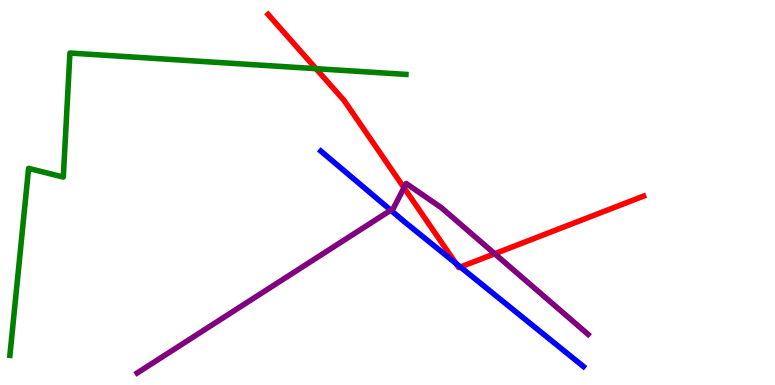[{'lines': ['blue', 'red'], 'intersections': [{'x': 5.88, 'y': 3.16}, {'x': 5.94, 'y': 3.06}]}, {'lines': ['green', 'red'], 'intersections': [{'x': 4.08, 'y': 8.22}]}, {'lines': ['purple', 'red'], 'intersections': [{'x': 5.21, 'y': 5.12}, {'x': 6.38, 'y': 3.41}]}, {'lines': ['blue', 'green'], 'intersections': []}, {'lines': ['blue', 'purple'], 'intersections': [{'x': 5.04, 'y': 4.54}]}, {'lines': ['green', 'purple'], 'intersections': []}]